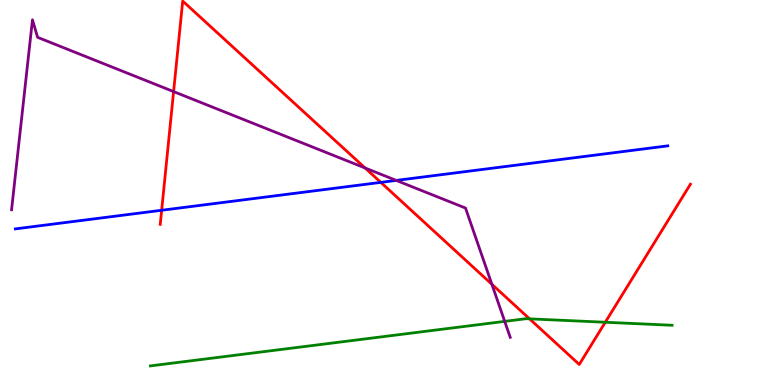[{'lines': ['blue', 'red'], 'intersections': [{'x': 2.09, 'y': 4.54}, {'x': 4.91, 'y': 5.26}]}, {'lines': ['green', 'red'], 'intersections': [{'x': 6.83, 'y': 1.72}, {'x': 7.81, 'y': 1.63}]}, {'lines': ['purple', 'red'], 'intersections': [{'x': 2.24, 'y': 7.62}, {'x': 4.71, 'y': 5.64}, {'x': 6.35, 'y': 2.62}]}, {'lines': ['blue', 'green'], 'intersections': []}, {'lines': ['blue', 'purple'], 'intersections': [{'x': 5.11, 'y': 5.31}]}, {'lines': ['green', 'purple'], 'intersections': [{'x': 6.51, 'y': 1.65}]}]